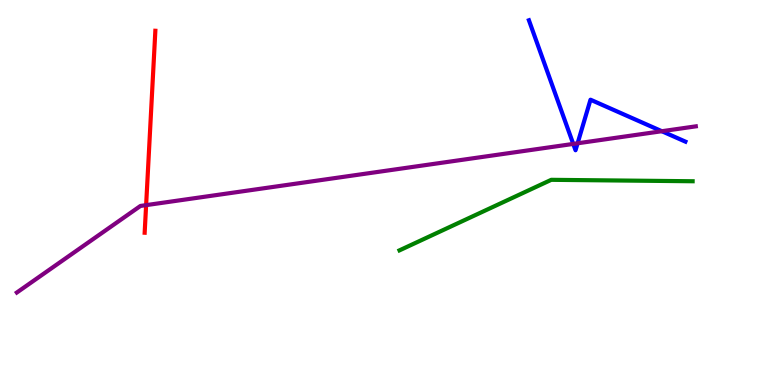[{'lines': ['blue', 'red'], 'intersections': []}, {'lines': ['green', 'red'], 'intersections': []}, {'lines': ['purple', 'red'], 'intersections': [{'x': 1.89, 'y': 4.67}]}, {'lines': ['blue', 'green'], 'intersections': []}, {'lines': ['blue', 'purple'], 'intersections': [{'x': 7.4, 'y': 6.26}, {'x': 7.45, 'y': 6.28}, {'x': 8.54, 'y': 6.59}]}, {'lines': ['green', 'purple'], 'intersections': []}]